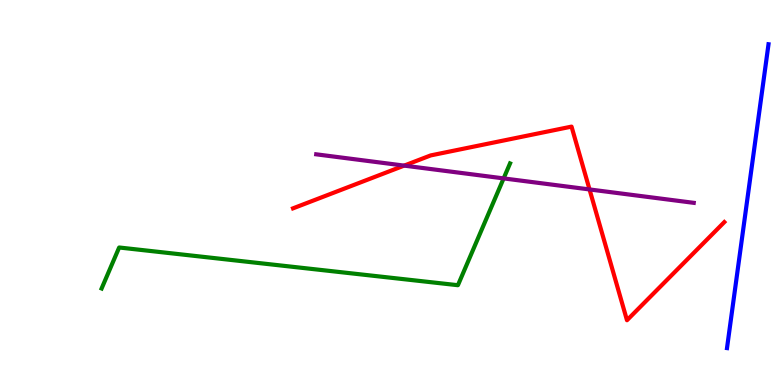[{'lines': ['blue', 'red'], 'intersections': []}, {'lines': ['green', 'red'], 'intersections': []}, {'lines': ['purple', 'red'], 'intersections': [{'x': 5.21, 'y': 5.7}, {'x': 7.61, 'y': 5.08}]}, {'lines': ['blue', 'green'], 'intersections': []}, {'lines': ['blue', 'purple'], 'intersections': []}, {'lines': ['green', 'purple'], 'intersections': [{'x': 6.5, 'y': 5.37}]}]